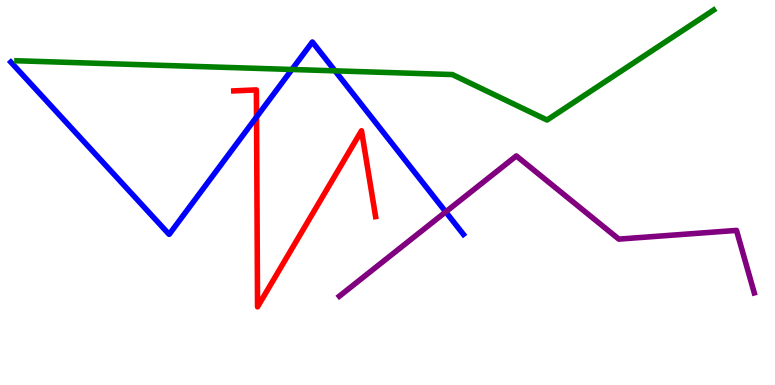[{'lines': ['blue', 'red'], 'intersections': [{'x': 3.31, 'y': 6.96}]}, {'lines': ['green', 'red'], 'intersections': []}, {'lines': ['purple', 'red'], 'intersections': []}, {'lines': ['blue', 'green'], 'intersections': [{'x': 3.77, 'y': 8.2}, {'x': 4.32, 'y': 8.16}]}, {'lines': ['blue', 'purple'], 'intersections': [{'x': 5.75, 'y': 4.5}]}, {'lines': ['green', 'purple'], 'intersections': []}]